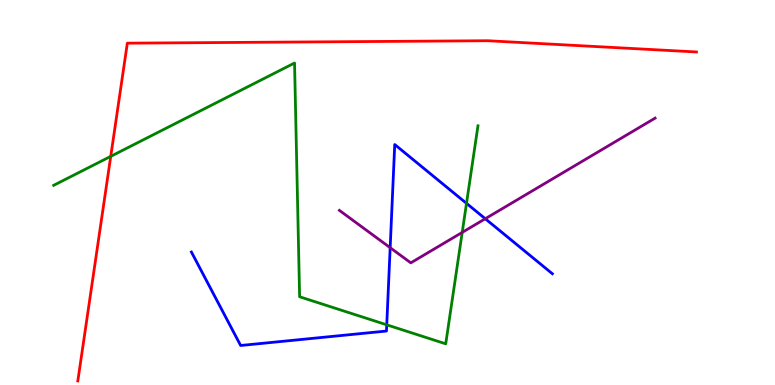[{'lines': ['blue', 'red'], 'intersections': []}, {'lines': ['green', 'red'], 'intersections': [{'x': 1.43, 'y': 5.94}]}, {'lines': ['purple', 'red'], 'intersections': []}, {'lines': ['blue', 'green'], 'intersections': [{'x': 4.99, 'y': 1.56}, {'x': 6.02, 'y': 4.72}]}, {'lines': ['blue', 'purple'], 'intersections': [{'x': 5.03, 'y': 3.57}, {'x': 6.26, 'y': 4.32}]}, {'lines': ['green', 'purple'], 'intersections': [{'x': 5.96, 'y': 3.96}]}]